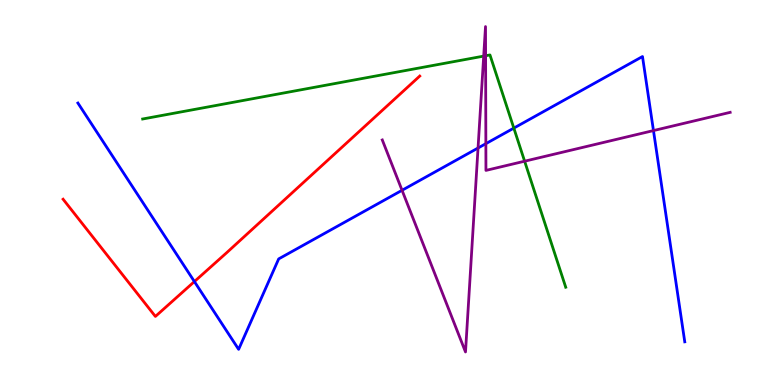[{'lines': ['blue', 'red'], 'intersections': [{'x': 2.51, 'y': 2.69}]}, {'lines': ['green', 'red'], 'intersections': []}, {'lines': ['purple', 'red'], 'intersections': []}, {'lines': ['blue', 'green'], 'intersections': [{'x': 6.63, 'y': 6.67}]}, {'lines': ['blue', 'purple'], 'intersections': [{'x': 5.19, 'y': 5.06}, {'x': 6.17, 'y': 6.16}, {'x': 6.27, 'y': 6.27}, {'x': 8.43, 'y': 6.61}]}, {'lines': ['green', 'purple'], 'intersections': [{'x': 6.24, 'y': 8.54}, {'x': 6.27, 'y': 8.55}, {'x': 6.77, 'y': 5.81}]}]